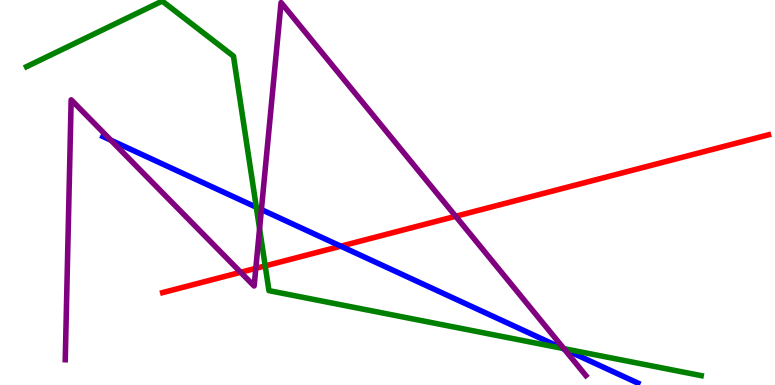[{'lines': ['blue', 'red'], 'intersections': [{'x': 4.4, 'y': 3.61}]}, {'lines': ['green', 'red'], 'intersections': [{'x': 3.42, 'y': 3.09}]}, {'lines': ['purple', 'red'], 'intersections': [{'x': 3.11, 'y': 2.93}, {'x': 3.3, 'y': 3.03}, {'x': 5.88, 'y': 4.38}]}, {'lines': ['blue', 'green'], 'intersections': [{'x': 3.31, 'y': 4.62}, {'x': 7.26, 'y': 0.952}]}, {'lines': ['blue', 'purple'], 'intersections': [{'x': 1.43, 'y': 6.36}, {'x': 3.37, 'y': 4.56}, {'x': 7.28, 'y': 0.93}]}, {'lines': ['green', 'purple'], 'intersections': [{'x': 3.35, 'y': 4.06}, {'x': 7.28, 'y': 0.945}]}]